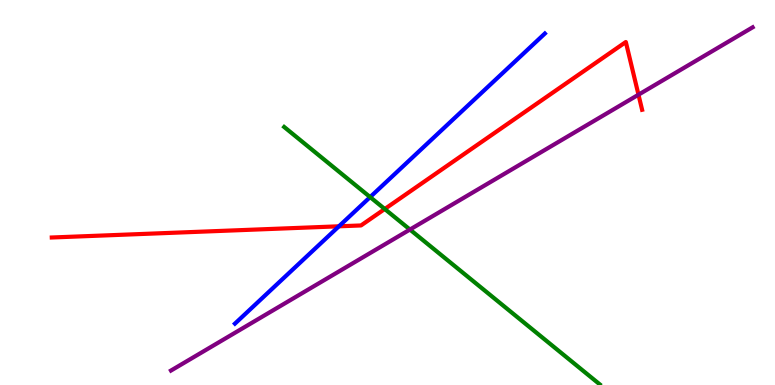[{'lines': ['blue', 'red'], 'intersections': [{'x': 4.37, 'y': 4.12}]}, {'lines': ['green', 'red'], 'intersections': [{'x': 4.96, 'y': 4.57}]}, {'lines': ['purple', 'red'], 'intersections': [{'x': 8.24, 'y': 7.54}]}, {'lines': ['blue', 'green'], 'intersections': [{'x': 4.78, 'y': 4.88}]}, {'lines': ['blue', 'purple'], 'intersections': []}, {'lines': ['green', 'purple'], 'intersections': [{'x': 5.29, 'y': 4.04}]}]